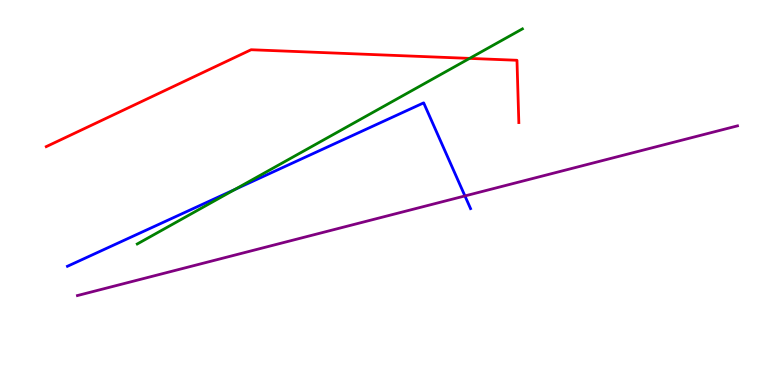[{'lines': ['blue', 'red'], 'intersections': []}, {'lines': ['green', 'red'], 'intersections': [{'x': 6.06, 'y': 8.48}]}, {'lines': ['purple', 'red'], 'intersections': []}, {'lines': ['blue', 'green'], 'intersections': [{'x': 3.03, 'y': 5.08}]}, {'lines': ['blue', 'purple'], 'intersections': [{'x': 6.0, 'y': 4.91}]}, {'lines': ['green', 'purple'], 'intersections': []}]